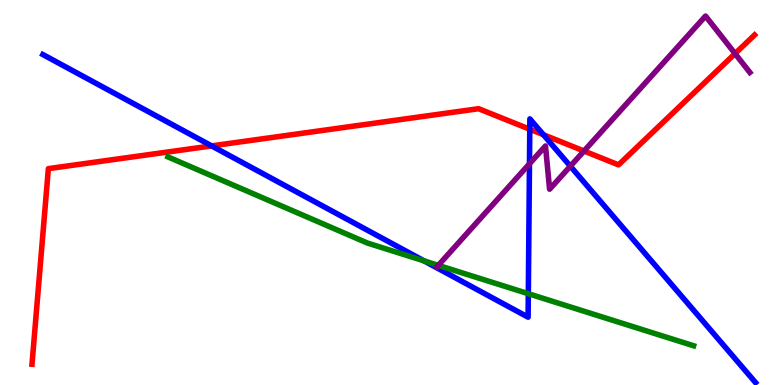[{'lines': ['blue', 'red'], 'intersections': [{'x': 2.73, 'y': 6.21}, {'x': 6.84, 'y': 6.64}, {'x': 7.01, 'y': 6.5}]}, {'lines': ['green', 'red'], 'intersections': []}, {'lines': ['purple', 'red'], 'intersections': [{'x': 7.54, 'y': 6.08}, {'x': 9.48, 'y': 8.61}]}, {'lines': ['blue', 'green'], 'intersections': [{'x': 5.47, 'y': 3.22}, {'x': 6.82, 'y': 2.37}]}, {'lines': ['blue', 'purple'], 'intersections': [{'x': 6.83, 'y': 5.75}, {'x': 7.36, 'y': 5.68}]}, {'lines': ['green', 'purple'], 'intersections': [{'x': 5.66, 'y': 3.11}]}]